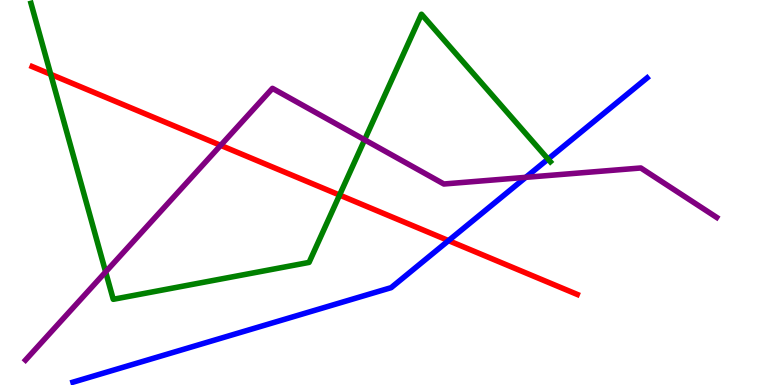[{'lines': ['blue', 'red'], 'intersections': [{'x': 5.79, 'y': 3.75}]}, {'lines': ['green', 'red'], 'intersections': [{'x': 0.654, 'y': 8.07}, {'x': 4.38, 'y': 4.93}]}, {'lines': ['purple', 'red'], 'intersections': [{'x': 2.85, 'y': 6.22}]}, {'lines': ['blue', 'green'], 'intersections': [{'x': 7.07, 'y': 5.87}]}, {'lines': ['blue', 'purple'], 'intersections': [{'x': 6.78, 'y': 5.39}]}, {'lines': ['green', 'purple'], 'intersections': [{'x': 1.36, 'y': 2.94}, {'x': 4.7, 'y': 6.37}]}]